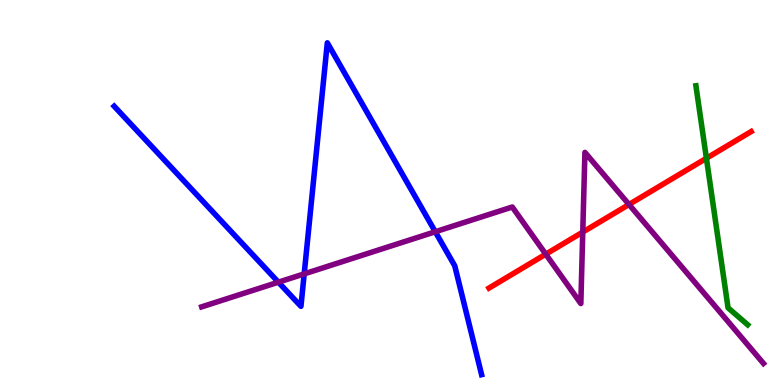[{'lines': ['blue', 'red'], 'intersections': []}, {'lines': ['green', 'red'], 'intersections': [{'x': 9.12, 'y': 5.89}]}, {'lines': ['purple', 'red'], 'intersections': [{'x': 7.04, 'y': 3.4}, {'x': 7.52, 'y': 3.97}, {'x': 8.12, 'y': 4.69}]}, {'lines': ['blue', 'green'], 'intersections': []}, {'lines': ['blue', 'purple'], 'intersections': [{'x': 3.59, 'y': 2.67}, {'x': 3.93, 'y': 2.89}, {'x': 5.62, 'y': 3.98}]}, {'lines': ['green', 'purple'], 'intersections': []}]